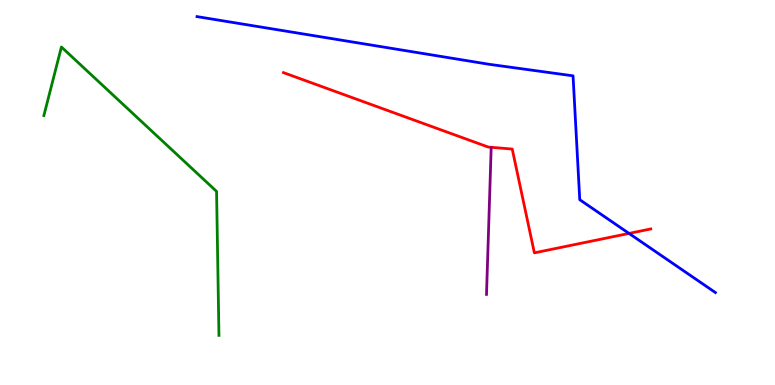[{'lines': ['blue', 'red'], 'intersections': [{'x': 8.12, 'y': 3.94}]}, {'lines': ['green', 'red'], 'intersections': []}, {'lines': ['purple', 'red'], 'intersections': []}, {'lines': ['blue', 'green'], 'intersections': []}, {'lines': ['blue', 'purple'], 'intersections': []}, {'lines': ['green', 'purple'], 'intersections': []}]